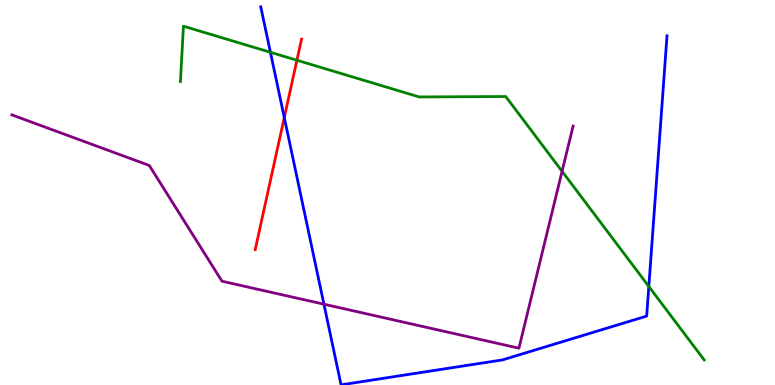[{'lines': ['blue', 'red'], 'intersections': [{'x': 3.67, 'y': 6.95}]}, {'lines': ['green', 'red'], 'intersections': [{'x': 3.83, 'y': 8.44}]}, {'lines': ['purple', 'red'], 'intersections': []}, {'lines': ['blue', 'green'], 'intersections': [{'x': 3.49, 'y': 8.64}, {'x': 8.37, 'y': 2.56}]}, {'lines': ['blue', 'purple'], 'intersections': [{'x': 4.18, 'y': 2.1}]}, {'lines': ['green', 'purple'], 'intersections': [{'x': 7.25, 'y': 5.55}]}]